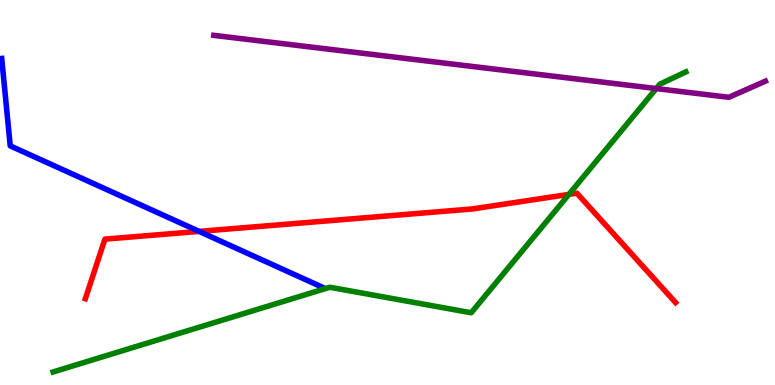[{'lines': ['blue', 'red'], 'intersections': [{'x': 2.57, 'y': 3.99}]}, {'lines': ['green', 'red'], 'intersections': [{'x': 7.34, 'y': 4.95}]}, {'lines': ['purple', 'red'], 'intersections': []}, {'lines': ['blue', 'green'], 'intersections': []}, {'lines': ['blue', 'purple'], 'intersections': []}, {'lines': ['green', 'purple'], 'intersections': [{'x': 8.47, 'y': 7.7}]}]